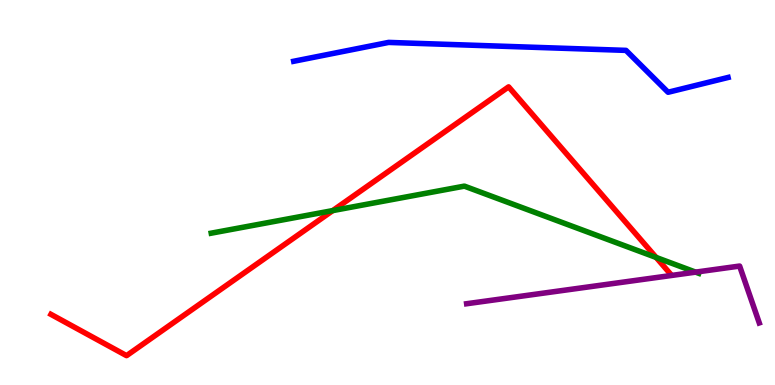[{'lines': ['blue', 'red'], 'intersections': []}, {'lines': ['green', 'red'], 'intersections': [{'x': 4.29, 'y': 4.53}, {'x': 8.47, 'y': 3.31}]}, {'lines': ['purple', 'red'], 'intersections': []}, {'lines': ['blue', 'green'], 'intersections': []}, {'lines': ['blue', 'purple'], 'intersections': []}, {'lines': ['green', 'purple'], 'intersections': [{'x': 8.98, 'y': 2.93}]}]